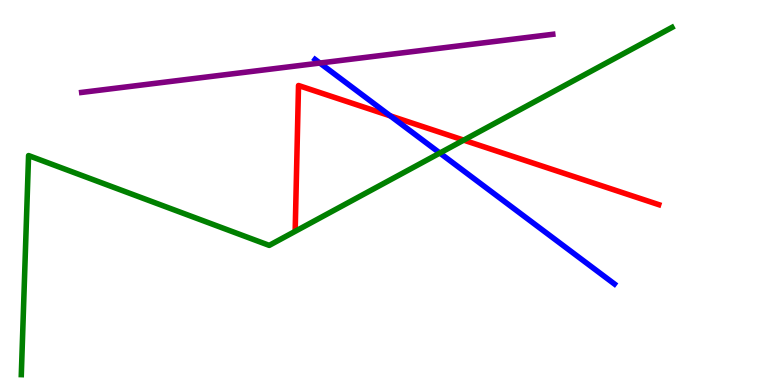[{'lines': ['blue', 'red'], 'intersections': [{'x': 5.04, 'y': 6.99}]}, {'lines': ['green', 'red'], 'intersections': [{'x': 5.98, 'y': 6.36}]}, {'lines': ['purple', 'red'], 'intersections': []}, {'lines': ['blue', 'green'], 'intersections': [{'x': 5.68, 'y': 6.02}]}, {'lines': ['blue', 'purple'], 'intersections': [{'x': 4.13, 'y': 8.36}]}, {'lines': ['green', 'purple'], 'intersections': []}]